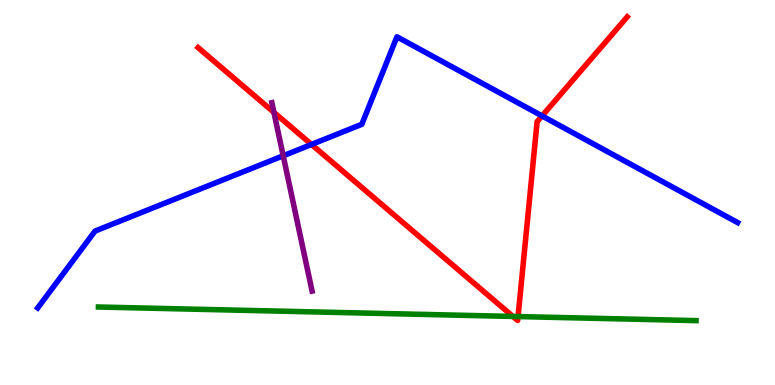[{'lines': ['blue', 'red'], 'intersections': [{'x': 4.02, 'y': 6.25}, {'x': 6.99, 'y': 6.99}]}, {'lines': ['green', 'red'], 'intersections': [{'x': 6.62, 'y': 1.78}, {'x': 6.68, 'y': 1.78}]}, {'lines': ['purple', 'red'], 'intersections': [{'x': 3.53, 'y': 7.08}]}, {'lines': ['blue', 'green'], 'intersections': []}, {'lines': ['blue', 'purple'], 'intersections': [{'x': 3.65, 'y': 5.95}]}, {'lines': ['green', 'purple'], 'intersections': []}]